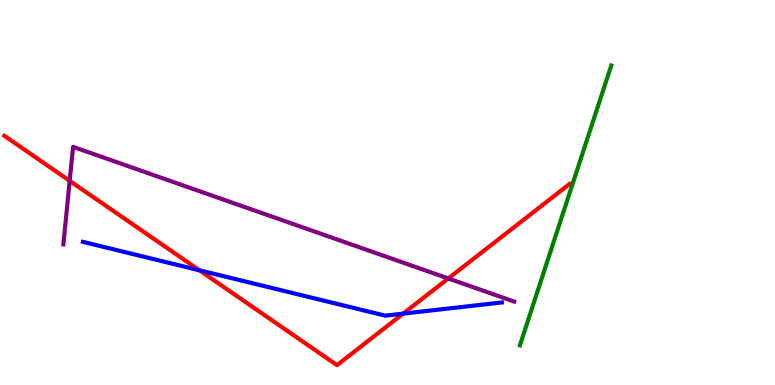[{'lines': ['blue', 'red'], 'intersections': [{'x': 2.57, 'y': 2.98}, {'x': 5.2, 'y': 1.85}]}, {'lines': ['green', 'red'], 'intersections': []}, {'lines': ['purple', 'red'], 'intersections': [{'x': 0.899, 'y': 5.3}, {'x': 5.78, 'y': 2.77}]}, {'lines': ['blue', 'green'], 'intersections': []}, {'lines': ['blue', 'purple'], 'intersections': []}, {'lines': ['green', 'purple'], 'intersections': []}]